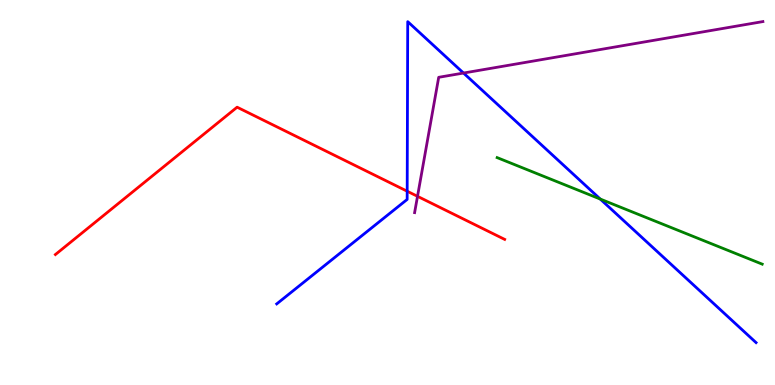[{'lines': ['blue', 'red'], 'intersections': [{'x': 5.25, 'y': 5.03}]}, {'lines': ['green', 'red'], 'intersections': []}, {'lines': ['purple', 'red'], 'intersections': [{'x': 5.39, 'y': 4.9}]}, {'lines': ['blue', 'green'], 'intersections': [{'x': 7.75, 'y': 4.83}]}, {'lines': ['blue', 'purple'], 'intersections': [{'x': 5.98, 'y': 8.1}]}, {'lines': ['green', 'purple'], 'intersections': []}]